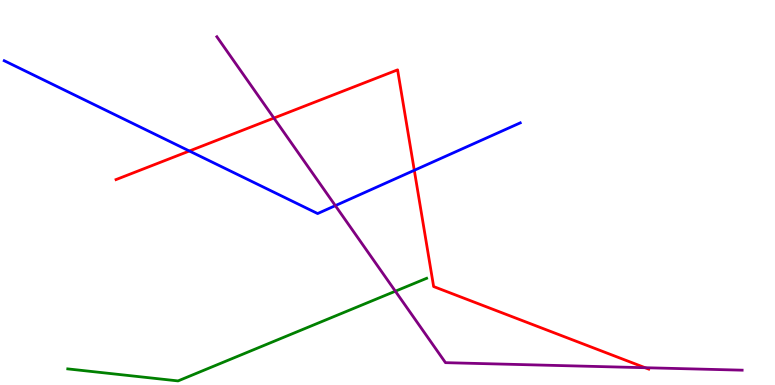[{'lines': ['blue', 'red'], 'intersections': [{'x': 2.44, 'y': 6.08}, {'x': 5.35, 'y': 5.58}]}, {'lines': ['green', 'red'], 'intersections': []}, {'lines': ['purple', 'red'], 'intersections': [{'x': 3.53, 'y': 6.93}, {'x': 8.32, 'y': 0.449}]}, {'lines': ['blue', 'green'], 'intersections': []}, {'lines': ['blue', 'purple'], 'intersections': [{'x': 4.33, 'y': 4.66}]}, {'lines': ['green', 'purple'], 'intersections': [{'x': 5.1, 'y': 2.44}]}]